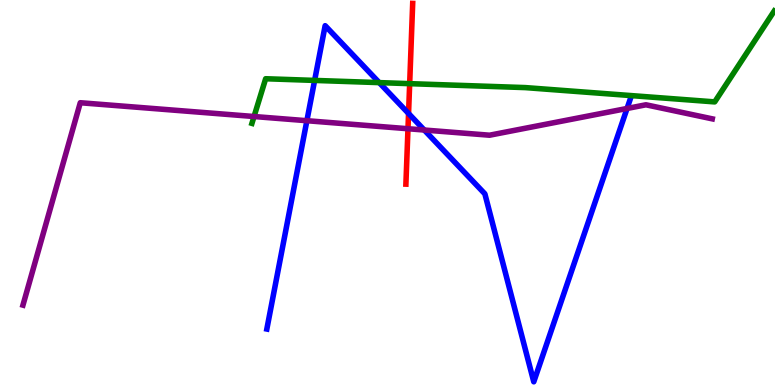[{'lines': ['blue', 'red'], 'intersections': [{'x': 5.27, 'y': 7.05}]}, {'lines': ['green', 'red'], 'intersections': [{'x': 5.29, 'y': 7.83}]}, {'lines': ['purple', 'red'], 'intersections': [{'x': 5.26, 'y': 6.66}]}, {'lines': ['blue', 'green'], 'intersections': [{'x': 4.06, 'y': 7.91}, {'x': 4.89, 'y': 7.85}]}, {'lines': ['blue', 'purple'], 'intersections': [{'x': 3.96, 'y': 6.86}, {'x': 5.47, 'y': 6.62}, {'x': 8.09, 'y': 7.18}]}, {'lines': ['green', 'purple'], 'intersections': [{'x': 3.28, 'y': 6.97}]}]